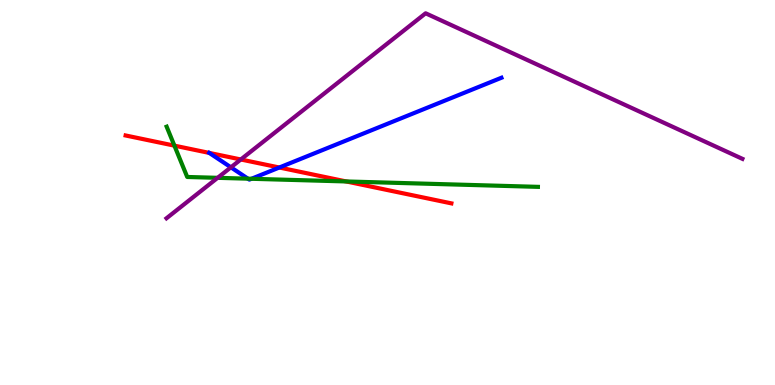[{'lines': ['blue', 'red'], 'intersections': [{'x': 2.7, 'y': 6.03}, {'x': 3.6, 'y': 5.65}]}, {'lines': ['green', 'red'], 'intersections': [{'x': 2.25, 'y': 6.22}, {'x': 4.47, 'y': 5.29}]}, {'lines': ['purple', 'red'], 'intersections': [{'x': 3.11, 'y': 5.86}]}, {'lines': ['blue', 'green'], 'intersections': [{'x': 3.2, 'y': 5.36}, {'x': 3.24, 'y': 5.36}]}, {'lines': ['blue', 'purple'], 'intersections': [{'x': 2.98, 'y': 5.65}]}, {'lines': ['green', 'purple'], 'intersections': [{'x': 2.81, 'y': 5.38}]}]